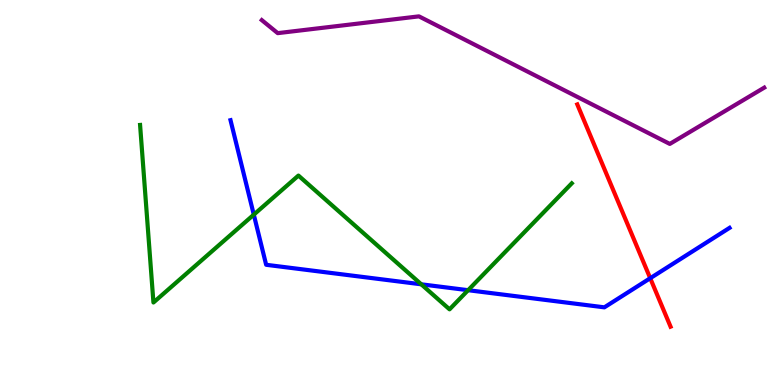[{'lines': ['blue', 'red'], 'intersections': [{'x': 8.39, 'y': 2.77}]}, {'lines': ['green', 'red'], 'intersections': []}, {'lines': ['purple', 'red'], 'intersections': []}, {'lines': ['blue', 'green'], 'intersections': [{'x': 3.27, 'y': 4.42}, {'x': 5.44, 'y': 2.62}, {'x': 6.04, 'y': 2.46}]}, {'lines': ['blue', 'purple'], 'intersections': []}, {'lines': ['green', 'purple'], 'intersections': []}]